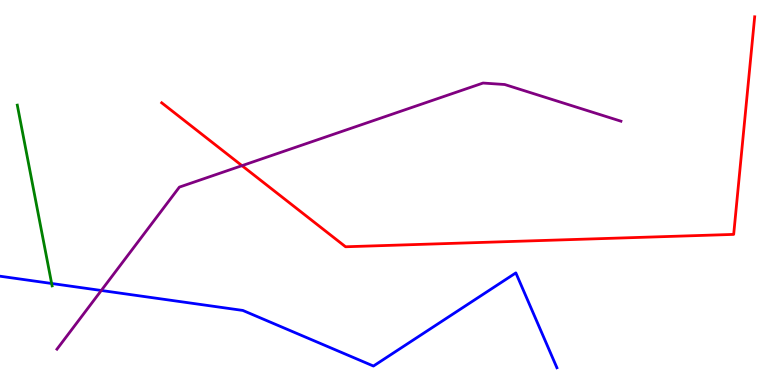[{'lines': ['blue', 'red'], 'intersections': []}, {'lines': ['green', 'red'], 'intersections': []}, {'lines': ['purple', 'red'], 'intersections': [{'x': 3.12, 'y': 5.7}]}, {'lines': ['blue', 'green'], 'intersections': [{'x': 0.666, 'y': 2.64}]}, {'lines': ['blue', 'purple'], 'intersections': [{'x': 1.31, 'y': 2.46}]}, {'lines': ['green', 'purple'], 'intersections': []}]